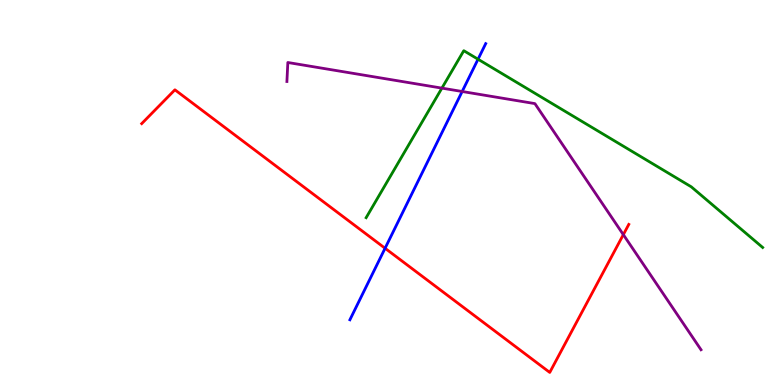[{'lines': ['blue', 'red'], 'intersections': [{'x': 4.97, 'y': 3.55}]}, {'lines': ['green', 'red'], 'intersections': []}, {'lines': ['purple', 'red'], 'intersections': [{'x': 8.04, 'y': 3.91}]}, {'lines': ['blue', 'green'], 'intersections': [{'x': 6.17, 'y': 8.46}]}, {'lines': ['blue', 'purple'], 'intersections': [{'x': 5.96, 'y': 7.62}]}, {'lines': ['green', 'purple'], 'intersections': [{'x': 5.7, 'y': 7.71}]}]